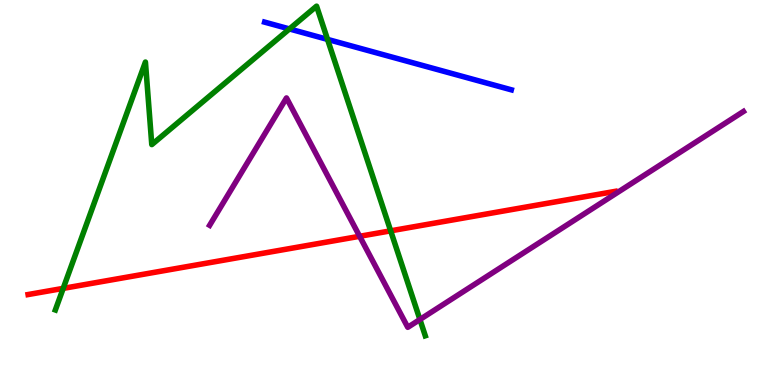[{'lines': ['blue', 'red'], 'intersections': []}, {'lines': ['green', 'red'], 'intersections': [{'x': 0.815, 'y': 2.51}, {'x': 5.04, 'y': 4.0}]}, {'lines': ['purple', 'red'], 'intersections': [{'x': 4.64, 'y': 3.86}]}, {'lines': ['blue', 'green'], 'intersections': [{'x': 3.73, 'y': 9.25}, {'x': 4.23, 'y': 8.98}]}, {'lines': ['blue', 'purple'], 'intersections': []}, {'lines': ['green', 'purple'], 'intersections': [{'x': 5.42, 'y': 1.7}]}]